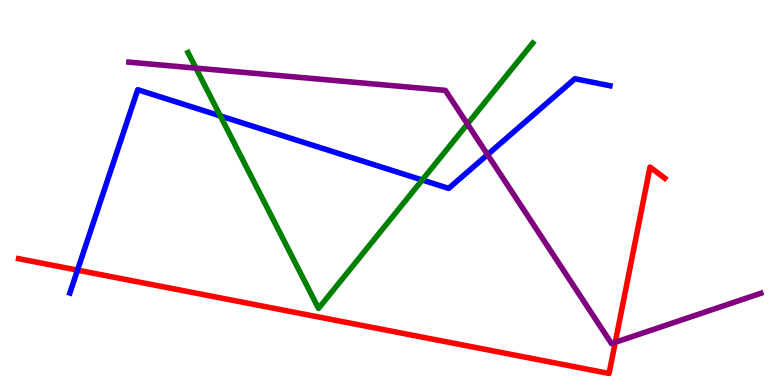[{'lines': ['blue', 'red'], 'intersections': [{'x': 1.0, 'y': 2.98}]}, {'lines': ['green', 'red'], 'intersections': []}, {'lines': ['purple', 'red'], 'intersections': [{'x': 7.94, 'y': 1.11}]}, {'lines': ['blue', 'green'], 'intersections': [{'x': 2.84, 'y': 6.99}, {'x': 5.45, 'y': 5.32}]}, {'lines': ['blue', 'purple'], 'intersections': [{'x': 6.29, 'y': 5.98}]}, {'lines': ['green', 'purple'], 'intersections': [{'x': 2.53, 'y': 8.23}, {'x': 6.03, 'y': 6.78}]}]